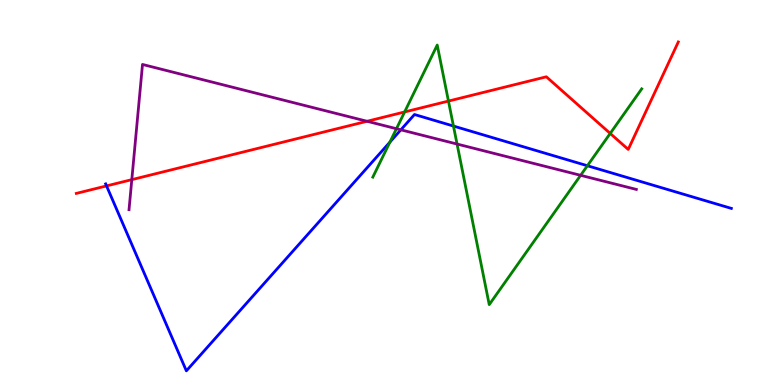[{'lines': ['blue', 'red'], 'intersections': [{'x': 1.37, 'y': 5.17}]}, {'lines': ['green', 'red'], 'intersections': [{'x': 5.22, 'y': 7.09}, {'x': 5.79, 'y': 7.37}, {'x': 7.87, 'y': 6.53}]}, {'lines': ['purple', 'red'], 'intersections': [{'x': 1.7, 'y': 5.33}, {'x': 4.74, 'y': 6.85}]}, {'lines': ['blue', 'green'], 'intersections': [{'x': 5.03, 'y': 6.31}, {'x': 5.85, 'y': 6.73}, {'x': 7.58, 'y': 5.7}]}, {'lines': ['blue', 'purple'], 'intersections': [{'x': 5.17, 'y': 6.63}]}, {'lines': ['green', 'purple'], 'intersections': [{'x': 5.12, 'y': 6.66}, {'x': 5.9, 'y': 6.26}, {'x': 7.49, 'y': 5.45}]}]